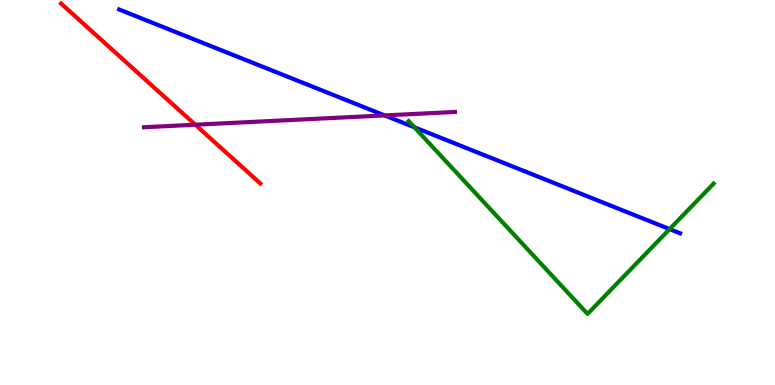[{'lines': ['blue', 'red'], 'intersections': []}, {'lines': ['green', 'red'], 'intersections': []}, {'lines': ['purple', 'red'], 'intersections': [{'x': 2.52, 'y': 6.76}]}, {'lines': ['blue', 'green'], 'intersections': [{'x': 5.35, 'y': 6.69}, {'x': 8.64, 'y': 4.05}]}, {'lines': ['blue', 'purple'], 'intersections': [{'x': 4.96, 'y': 7.0}]}, {'lines': ['green', 'purple'], 'intersections': []}]